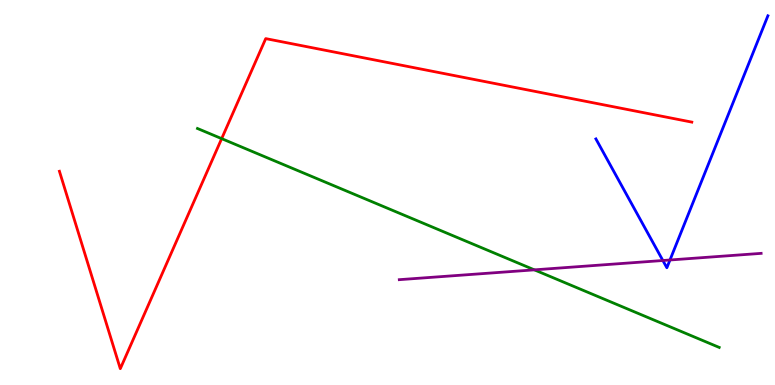[{'lines': ['blue', 'red'], 'intersections': []}, {'lines': ['green', 'red'], 'intersections': [{'x': 2.86, 'y': 6.4}]}, {'lines': ['purple', 'red'], 'intersections': []}, {'lines': ['blue', 'green'], 'intersections': []}, {'lines': ['blue', 'purple'], 'intersections': [{'x': 8.55, 'y': 3.23}, {'x': 8.64, 'y': 3.25}]}, {'lines': ['green', 'purple'], 'intersections': [{'x': 6.9, 'y': 2.99}]}]